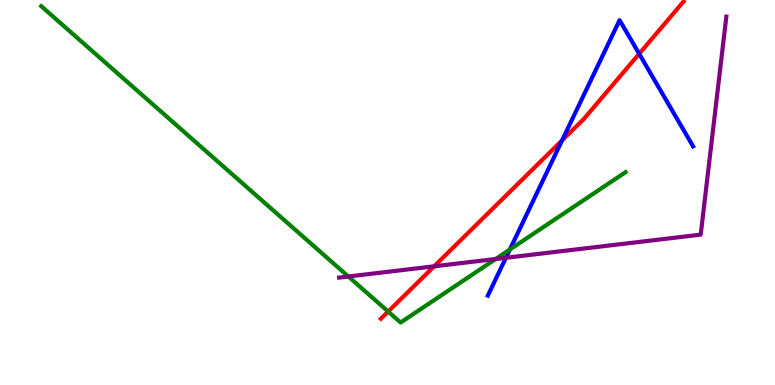[{'lines': ['blue', 'red'], 'intersections': [{'x': 7.25, 'y': 6.35}, {'x': 8.25, 'y': 8.6}]}, {'lines': ['green', 'red'], 'intersections': [{'x': 5.01, 'y': 1.91}]}, {'lines': ['purple', 'red'], 'intersections': [{'x': 5.6, 'y': 3.08}]}, {'lines': ['blue', 'green'], 'intersections': [{'x': 6.58, 'y': 3.52}]}, {'lines': ['blue', 'purple'], 'intersections': [{'x': 6.53, 'y': 3.3}]}, {'lines': ['green', 'purple'], 'intersections': [{'x': 4.49, 'y': 2.82}, {'x': 6.4, 'y': 3.27}]}]